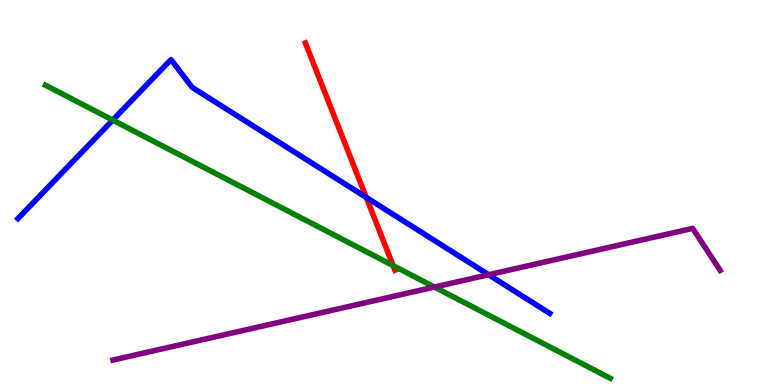[{'lines': ['blue', 'red'], 'intersections': [{'x': 4.73, 'y': 4.87}]}, {'lines': ['green', 'red'], 'intersections': [{'x': 5.07, 'y': 3.1}]}, {'lines': ['purple', 'red'], 'intersections': []}, {'lines': ['blue', 'green'], 'intersections': [{'x': 1.45, 'y': 6.88}]}, {'lines': ['blue', 'purple'], 'intersections': [{'x': 6.3, 'y': 2.86}]}, {'lines': ['green', 'purple'], 'intersections': [{'x': 5.61, 'y': 2.54}]}]